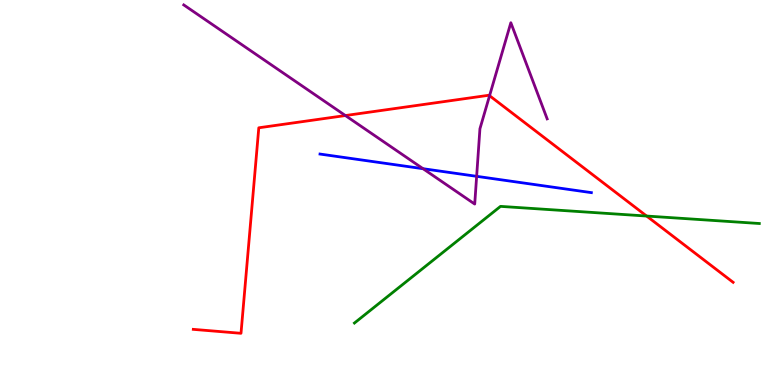[{'lines': ['blue', 'red'], 'intersections': []}, {'lines': ['green', 'red'], 'intersections': [{'x': 8.34, 'y': 4.39}]}, {'lines': ['purple', 'red'], 'intersections': [{'x': 4.46, 'y': 7.0}, {'x': 6.32, 'y': 7.51}]}, {'lines': ['blue', 'green'], 'intersections': []}, {'lines': ['blue', 'purple'], 'intersections': [{'x': 5.46, 'y': 5.62}, {'x': 6.15, 'y': 5.42}]}, {'lines': ['green', 'purple'], 'intersections': []}]